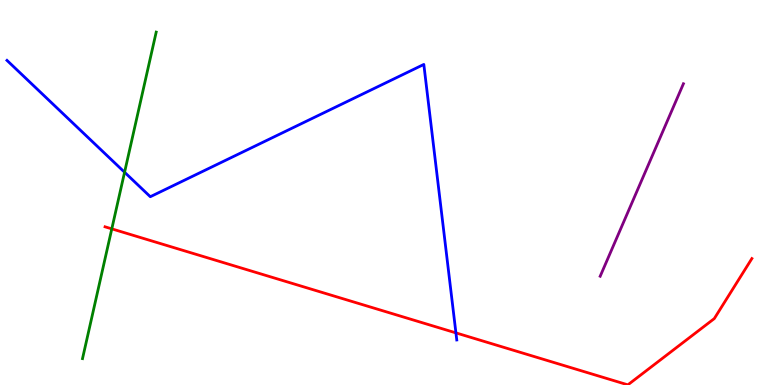[{'lines': ['blue', 'red'], 'intersections': [{'x': 5.88, 'y': 1.35}]}, {'lines': ['green', 'red'], 'intersections': [{'x': 1.44, 'y': 4.06}]}, {'lines': ['purple', 'red'], 'intersections': []}, {'lines': ['blue', 'green'], 'intersections': [{'x': 1.61, 'y': 5.53}]}, {'lines': ['blue', 'purple'], 'intersections': []}, {'lines': ['green', 'purple'], 'intersections': []}]